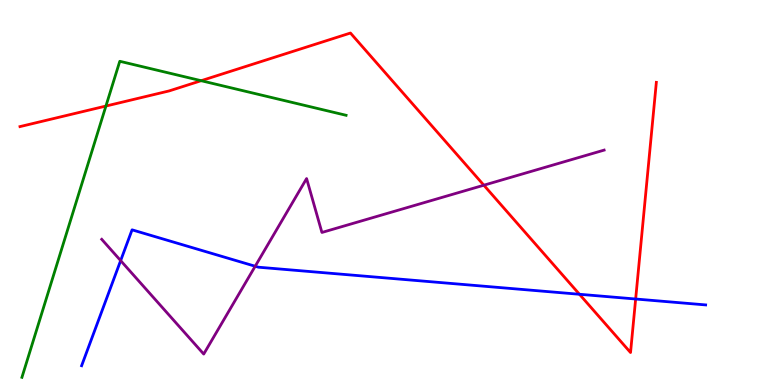[{'lines': ['blue', 'red'], 'intersections': [{'x': 7.48, 'y': 2.36}, {'x': 8.2, 'y': 2.23}]}, {'lines': ['green', 'red'], 'intersections': [{'x': 1.37, 'y': 7.25}, {'x': 2.6, 'y': 7.9}]}, {'lines': ['purple', 'red'], 'intersections': [{'x': 6.24, 'y': 5.19}]}, {'lines': ['blue', 'green'], 'intersections': []}, {'lines': ['blue', 'purple'], 'intersections': [{'x': 1.56, 'y': 3.23}, {'x': 3.29, 'y': 3.08}]}, {'lines': ['green', 'purple'], 'intersections': []}]